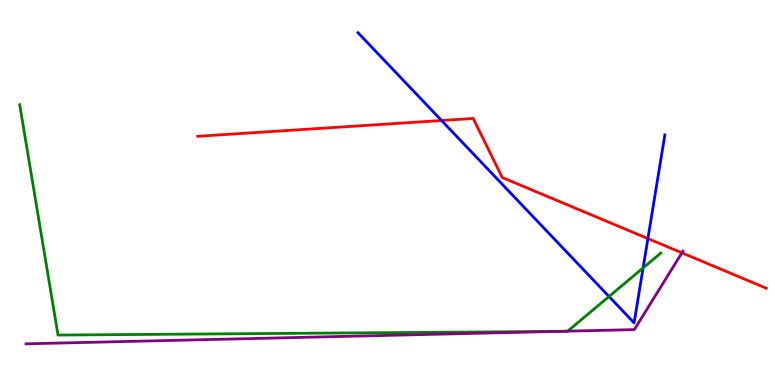[{'lines': ['blue', 'red'], 'intersections': [{'x': 5.7, 'y': 6.87}, {'x': 8.36, 'y': 3.8}]}, {'lines': ['green', 'red'], 'intersections': []}, {'lines': ['purple', 'red'], 'intersections': [{'x': 8.8, 'y': 3.43}]}, {'lines': ['blue', 'green'], 'intersections': [{'x': 7.86, 'y': 2.3}, {'x': 8.3, 'y': 3.04}]}, {'lines': ['blue', 'purple'], 'intersections': []}, {'lines': ['green', 'purple'], 'intersections': [{'x': 7.18, 'y': 1.39}, {'x': 7.32, 'y': 1.4}]}]